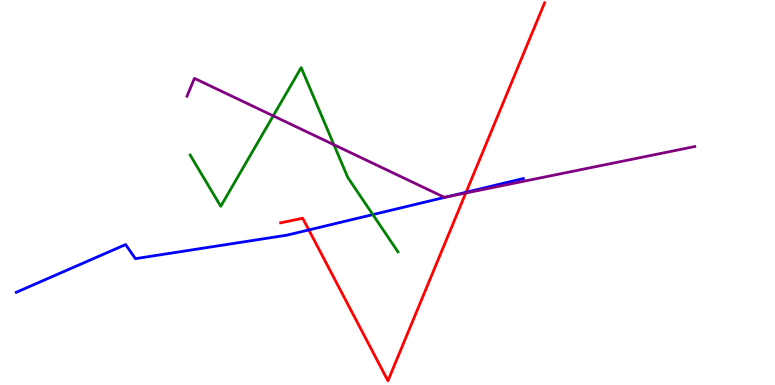[{'lines': ['blue', 'red'], 'intersections': [{'x': 3.98, 'y': 4.03}, {'x': 6.01, 'y': 5.01}]}, {'lines': ['green', 'red'], 'intersections': []}, {'lines': ['purple', 'red'], 'intersections': [{'x': 6.01, 'y': 4.99}]}, {'lines': ['blue', 'green'], 'intersections': [{'x': 4.81, 'y': 4.43}]}, {'lines': ['blue', 'purple'], 'intersections': [{'x': 5.77, 'y': 4.89}]}, {'lines': ['green', 'purple'], 'intersections': [{'x': 3.53, 'y': 6.99}, {'x': 4.31, 'y': 6.24}]}]